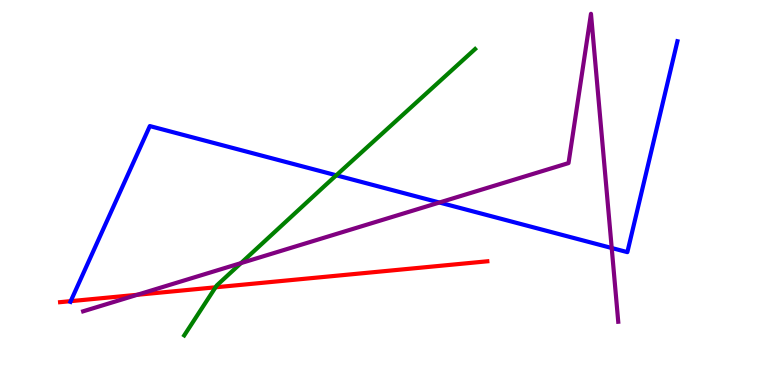[{'lines': ['blue', 'red'], 'intersections': [{'x': 0.912, 'y': 2.18}]}, {'lines': ['green', 'red'], 'intersections': [{'x': 2.78, 'y': 2.54}]}, {'lines': ['purple', 'red'], 'intersections': [{'x': 1.77, 'y': 2.34}]}, {'lines': ['blue', 'green'], 'intersections': [{'x': 4.34, 'y': 5.45}]}, {'lines': ['blue', 'purple'], 'intersections': [{'x': 5.67, 'y': 4.74}, {'x': 7.89, 'y': 3.56}]}, {'lines': ['green', 'purple'], 'intersections': [{'x': 3.11, 'y': 3.17}]}]